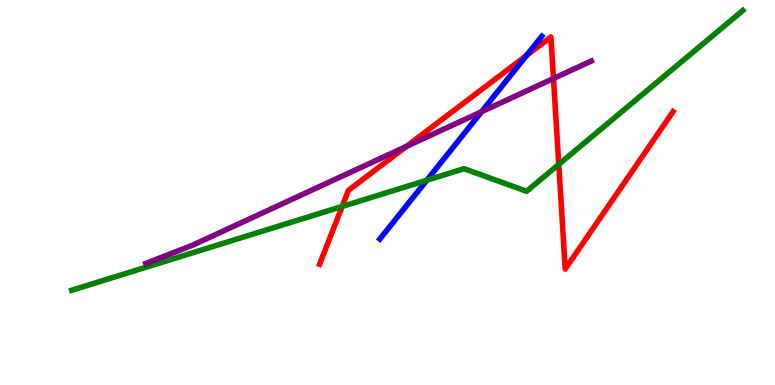[{'lines': ['blue', 'red'], 'intersections': [{'x': 6.79, 'y': 8.56}]}, {'lines': ['green', 'red'], 'intersections': [{'x': 4.41, 'y': 4.64}, {'x': 7.21, 'y': 5.73}]}, {'lines': ['purple', 'red'], 'intersections': [{'x': 5.24, 'y': 6.2}, {'x': 7.14, 'y': 7.96}]}, {'lines': ['blue', 'green'], 'intersections': [{'x': 5.51, 'y': 5.32}]}, {'lines': ['blue', 'purple'], 'intersections': [{'x': 6.21, 'y': 7.1}]}, {'lines': ['green', 'purple'], 'intersections': []}]